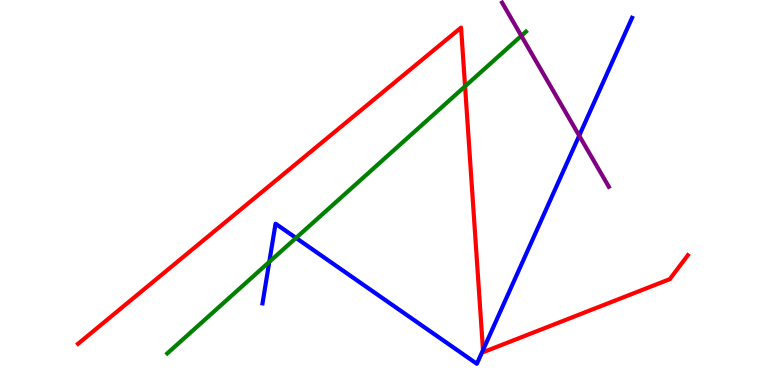[{'lines': ['blue', 'red'], 'intersections': [{'x': 6.23, 'y': 0.905}]}, {'lines': ['green', 'red'], 'intersections': [{'x': 6.0, 'y': 7.76}]}, {'lines': ['purple', 'red'], 'intersections': []}, {'lines': ['blue', 'green'], 'intersections': [{'x': 3.47, 'y': 3.2}, {'x': 3.82, 'y': 3.82}]}, {'lines': ['blue', 'purple'], 'intersections': [{'x': 7.47, 'y': 6.48}]}, {'lines': ['green', 'purple'], 'intersections': [{'x': 6.73, 'y': 9.07}]}]